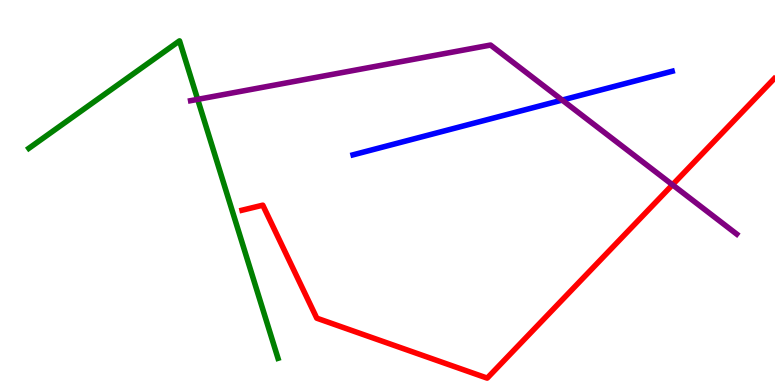[{'lines': ['blue', 'red'], 'intersections': []}, {'lines': ['green', 'red'], 'intersections': []}, {'lines': ['purple', 'red'], 'intersections': [{'x': 8.68, 'y': 5.2}]}, {'lines': ['blue', 'green'], 'intersections': []}, {'lines': ['blue', 'purple'], 'intersections': [{'x': 7.25, 'y': 7.4}]}, {'lines': ['green', 'purple'], 'intersections': [{'x': 2.55, 'y': 7.42}]}]